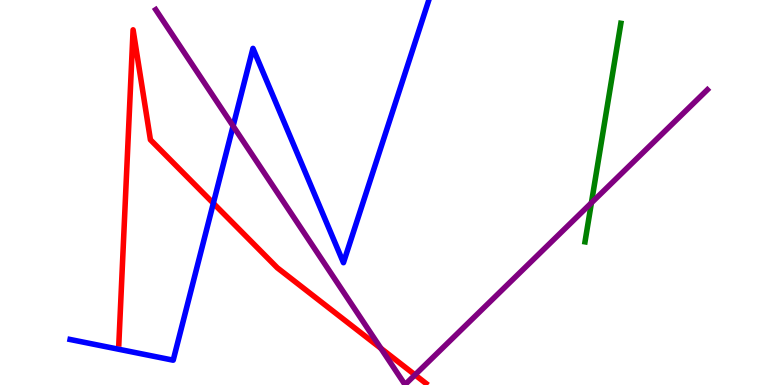[{'lines': ['blue', 'red'], 'intersections': [{'x': 2.75, 'y': 4.72}]}, {'lines': ['green', 'red'], 'intersections': []}, {'lines': ['purple', 'red'], 'intersections': [{'x': 4.91, 'y': 0.952}, {'x': 5.36, 'y': 0.263}]}, {'lines': ['blue', 'green'], 'intersections': []}, {'lines': ['blue', 'purple'], 'intersections': [{'x': 3.01, 'y': 6.73}]}, {'lines': ['green', 'purple'], 'intersections': [{'x': 7.63, 'y': 4.73}]}]